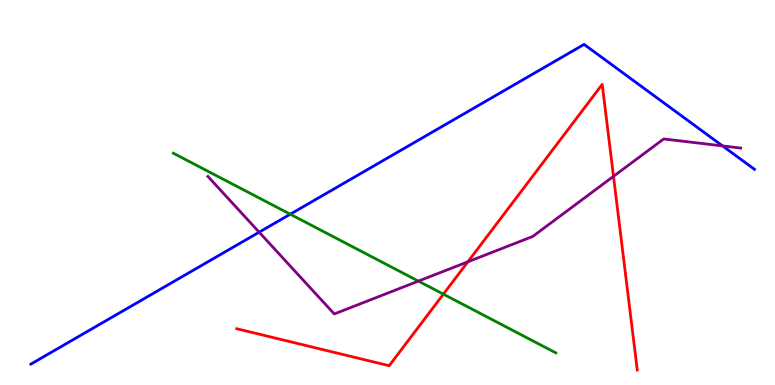[{'lines': ['blue', 'red'], 'intersections': []}, {'lines': ['green', 'red'], 'intersections': [{'x': 5.72, 'y': 2.36}]}, {'lines': ['purple', 'red'], 'intersections': [{'x': 6.04, 'y': 3.2}, {'x': 7.92, 'y': 5.42}]}, {'lines': ['blue', 'green'], 'intersections': [{'x': 3.75, 'y': 4.44}]}, {'lines': ['blue', 'purple'], 'intersections': [{'x': 3.34, 'y': 3.97}, {'x': 9.32, 'y': 6.21}]}, {'lines': ['green', 'purple'], 'intersections': [{'x': 5.4, 'y': 2.7}]}]